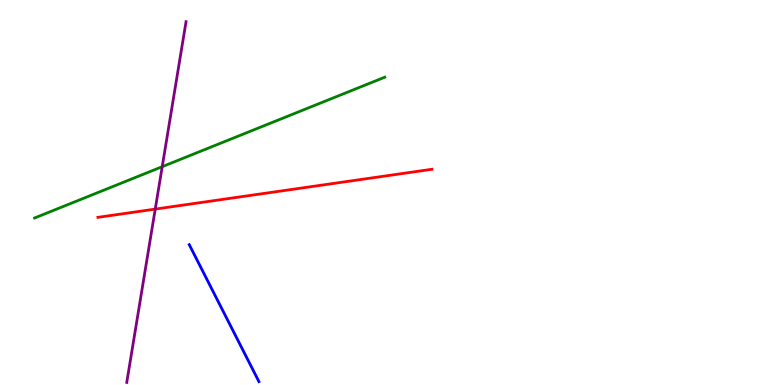[{'lines': ['blue', 'red'], 'intersections': []}, {'lines': ['green', 'red'], 'intersections': []}, {'lines': ['purple', 'red'], 'intersections': [{'x': 2.0, 'y': 4.57}]}, {'lines': ['blue', 'green'], 'intersections': []}, {'lines': ['blue', 'purple'], 'intersections': []}, {'lines': ['green', 'purple'], 'intersections': [{'x': 2.09, 'y': 5.67}]}]